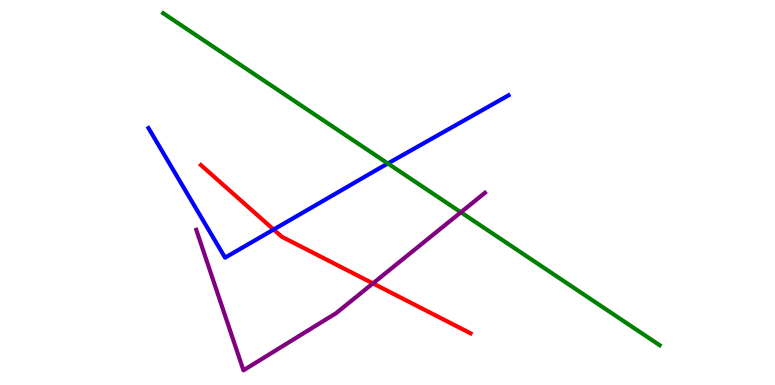[{'lines': ['blue', 'red'], 'intersections': [{'x': 3.53, 'y': 4.04}]}, {'lines': ['green', 'red'], 'intersections': []}, {'lines': ['purple', 'red'], 'intersections': [{'x': 4.81, 'y': 2.64}]}, {'lines': ['blue', 'green'], 'intersections': [{'x': 5.0, 'y': 5.75}]}, {'lines': ['blue', 'purple'], 'intersections': []}, {'lines': ['green', 'purple'], 'intersections': [{'x': 5.95, 'y': 4.49}]}]